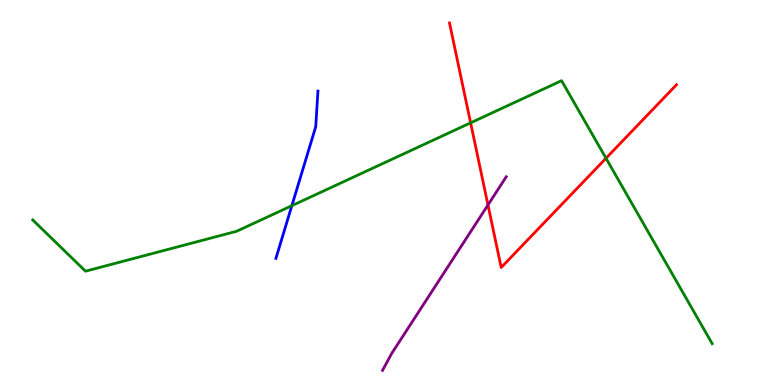[{'lines': ['blue', 'red'], 'intersections': []}, {'lines': ['green', 'red'], 'intersections': [{'x': 6.07, 'y': 6.81}, {'x': 7.82, 'y': 5.89}]}, {'lines': ['purple', 'red'], 'intersections': [{'x': 6.3, 'y': 4.68}]}, {'lines': ['blue', 'green'], 'intersections': [{'x': 3.77, 'y': 4.66}]}, {'lines': ['blue', 'purple'], 'intersections': []}, {'lines': ['green', 'purple'], 'intersections': []}]